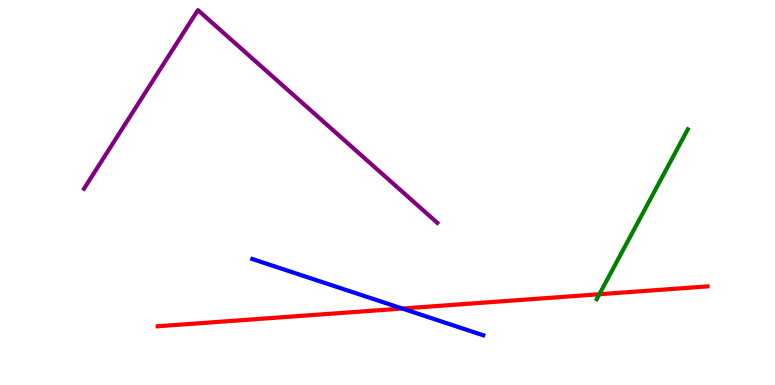[{'lines': ['blue', 'red'], 'intersections': [{'x': 5.19, 'y': 1.99}]}, {'lines': ['green', 'red'], 'intersections': [{'x': 7.73, 'y': 2.36}]}, {'lines': ['purple', 'red'], 'intersections': []}, {'lines': ['blue', 'green'], 'intersections': []}, {'lines': ['blue', 'purple'], 'intersections': []}, {'lines': ['green', 'purple'], 'intersections': []}]